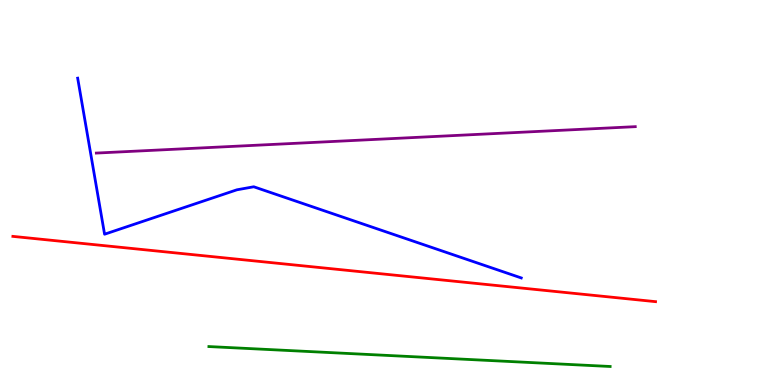[{'lines': ['blue', 'red'], 'intersections': []}, {'lines': ['green', 'red'], 'intersections': []}, {'lines': ['purple', 'red'], 'intersections': []}, {'lines': ['blue', 'green'], 'intersections': []}, {'lines': ['blue', 'purple'], 'intersections': []}, {'lines': ['green', 'purple'], 'intersections': []}]